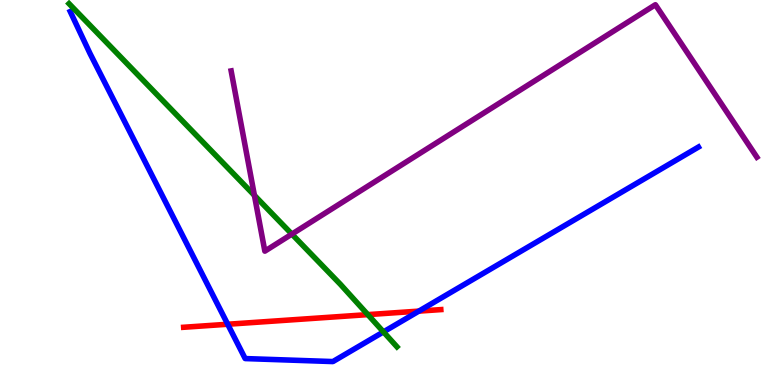[{'lines': ['blue', 'red'], 'intersections': [{'x': 2.94, 'y': 1.58}, {'x': 5.4, 'y': 1.92}]}, {'lines': ['green', 'red'], 'intersections': [{'x': 4.75, 'y': 1.83}]}, {'lines': ['purple', 'red'], 'intersections': []}, {'lines': ['blue', 'green'], 'intersections': [{'x': 4.95, 'y': 1.38}]}, {'lines': ['blue', 'purple'], 'intersections': []}, {'lines': ['green', 'purple'], 'intersections': [{'x': 3.28, 'y': 4.93}, {'x': 3.77, 'y': 3.92}]}]